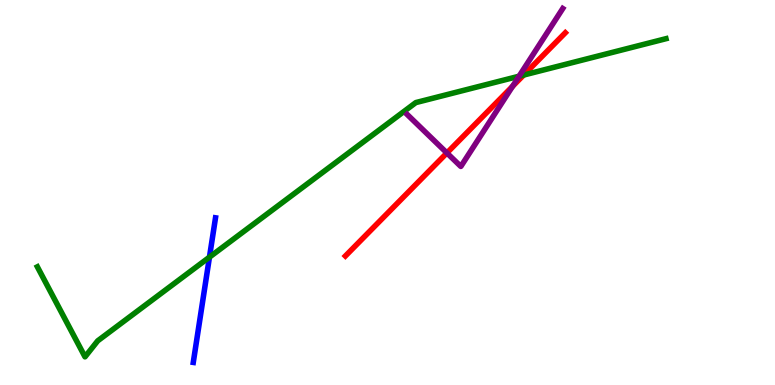[{'lines': ['blue', 'red'], 'intersections': []}, {'lines': ['green', 'red'], 'intersections': [{'x': 6.76, 'y': 8.05}]}, {'lines': ['purple', 'red'], 'intersections': [{'x': 5.77, 'y': 6.03}, {'x': 6.61, 'y': 7.76}]}, {'lines': ['blue', 'green'], 'intersections': [{'x': 2.7, 'y': 3.32}]}, {'lines': ['blue', 'purple'], 'intersections': []}, {'lines': ['green', 'purple'], 'intersections': [{'x': 6.7, 'y': 8.02}]}]